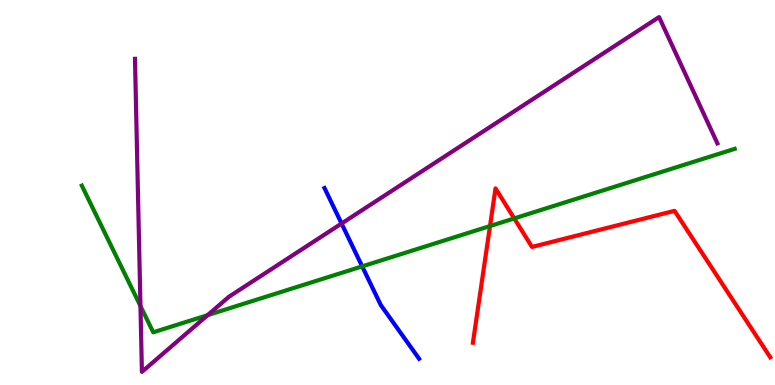[{'lines': ['blue', 'red'], 'intersections': []}, {'lines': ['green', 'red'], 'intersections': [{'x': 6.32, 'y': 4.13}, {'x': 6.64, 'y': 4.33}]}, {'lines': ['purple', 'red'], 'intersections': []}, {'lines': ['blue', 'green'], 'intersections': [{'x': 4.67, 'y': 3.08}]}, {'lines': ['blue', 'purple'], 'intersections': [{'x': 4.41, 'y': 4.19}]}, {'lines': ['green', 'purple'], 'intersections': [{'x': 1.81, 'y': 2.05}, {'x': 2.68, 'y': 1.81}]}]